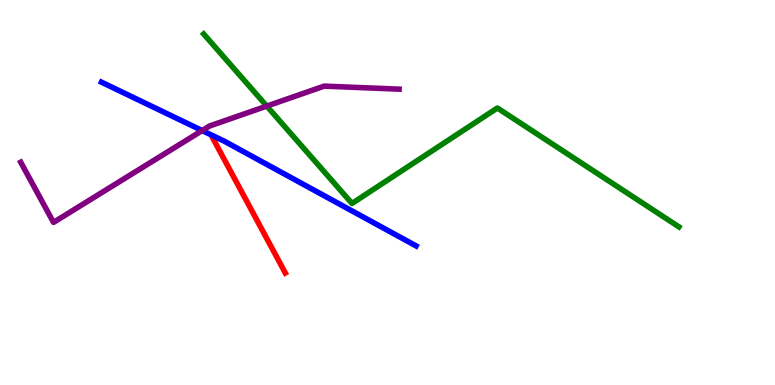[{'lines': ['blue', 'red'], 'intersections': []}, {'lines': ['green', 'red'], 'intersections': []}, {'lines': ['purple', 'red'], 'intersections': []}, {'lines': ['blue', 'green'], 'intersections': []}, {'lines': ['blue', 'purple'], 'intersections': [{'x': 2.61, 'y': 6.61}]}, {'lines': ['green', 'purple'], 'intersections': [{'x': 3.44, 'y': 7.24}]}]